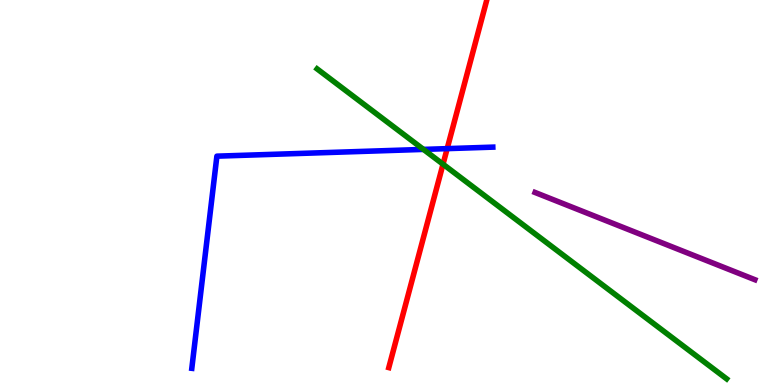[{'lines': ['blue', 'red'], 'intersections': [{'x': 5.77, 'y': 6.14}]}, {'lines': ['green', 'red'], 'intersections': [{'x': 5.72, 'y': 5.74}]}, {'lines': ['purple', 'red'], 'intersections': []}, {'lines': ['blue', 'green'], 'intersections': [{'x': 5.46, 'y': 6.12}]}, {'lines': ['blue', 'purple'], 'intersections': []}, {'lines': ['green', 'purple'], 'intersections': []}]